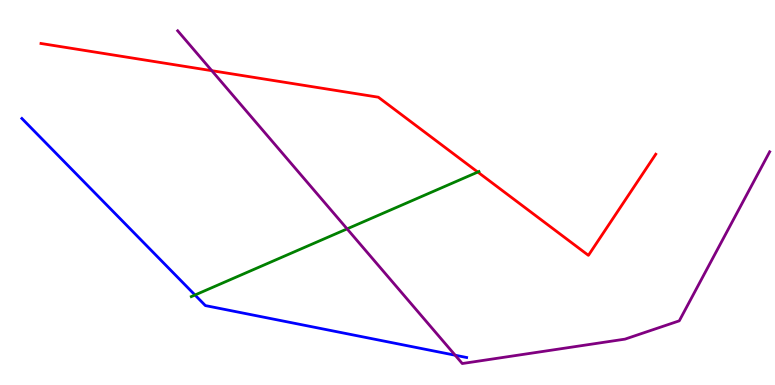[{'lines': ['blue', 'red'], 'intersections': []}, {'lines': ['green', 'red'], 'intersections': [{'x': 6.16, 'y': 5.53}]}, {'lines': ['purple', 'red'], 'intersections': [{'x': 2.73, 'y': 8.16}]}, {'lines': ['blue', 'green'], 'intersections': [{'x': 2.52, 'y': 2.34}]}, {'lines': ['blue', 'purple'], 'intersections': [{'x': 5.87, 'y': 0.773}]}, {'lines': ['green', 'purple'], 'intersections': [{'x': 4.48, 'y': 4.06}]}]